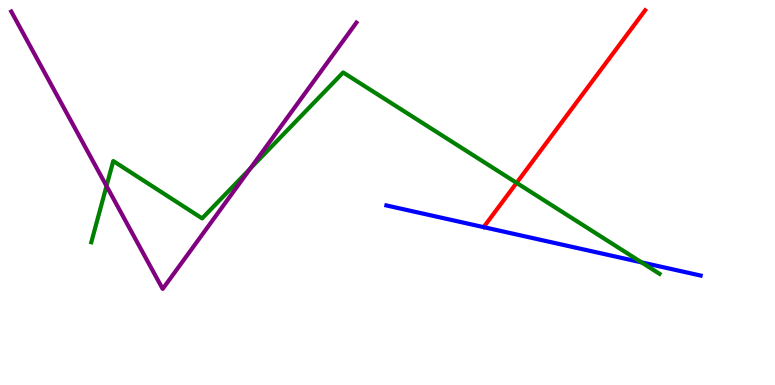[{'lines': ['blue', 'red'], 'intersections': []}, {'lines': ['green', 'red'], 'intersections': [{'x': 6.67, 'y': 5.25}]}, {'lines': ['purple', 'red'], 'intersections': []}, {'lines': ['blue', 'green'], 'intersections': [{'x': 8.28, 'y': 3.19}]}, {'lines': ['blue', 'purple'], 'intersections': []}, {'lines': ['green', 'purple'], 'intersections': [{'x': 1.37, 'y': 5.17}, {'x': 3.23, 'y': 5.62}]}]